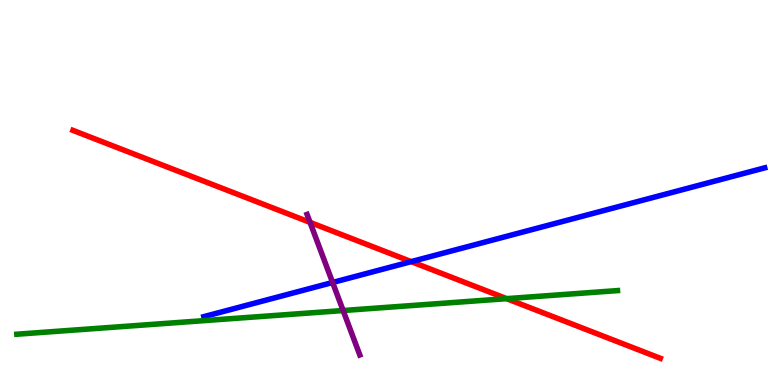[{'lines': ['blue', 'red'], 'intersections': [{'x': 5.31, 'y': 3.2}]}, {'lines': ['green', 'red'], 'intersections': [{'x': 6.54, 'y': 2.24}]}, {'lines': ['purple', 'red'], 'intersections': [{'x': 4.0, 'y': 4.22}]}, {'lines': ['blue', 'green'], 'intersections': []}, {'lines': ['blue', 'purple'], 'intersections': [{'x': 4.29, 'y': 2.66}]}, {'lines': ['green', 'purple'], 'intersections': [{'x': 4.43, 'y': 1.93}]}]